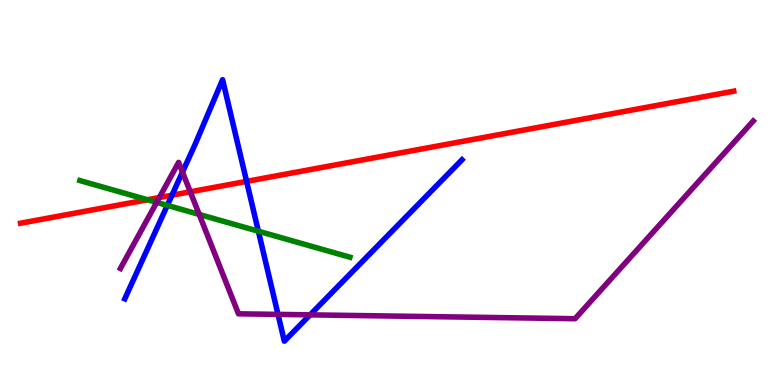[{'lines': ['blue', 'red'], 'intersections': [{'x': 2.22, 'y': 4.93}, {'x': 3.18, 'y': 5.29}]}, {'lines': ['green', 'red'], 'intersections': [{'x': 1.9, 'y': 4.81}]}, {'lines': ['purple', 'red'], 'intersections': [{'x': 2.06, 'y': 4.87}, {'x': 2.46, 'y': 5.02}]}, {'lines': ['blue', 'green'], 'intersections': [{'x': 2.16, 'y': 4.67}, {'x': 3.33, 'y': 3.99}]}, {'lines': ['blue', 'purple'], 'intersections': [{'x': 2.35, 'y': 5.53}, {'x': 3.59, 'y': 1.83}, {'x': 4.0, 'y': 1.82}]}, {'lines': ['green', 'purple'], 'intersections': [{'x': 2.02, 'y': 4.74}, {'x': 2.57, 'y': 4.43}]}]